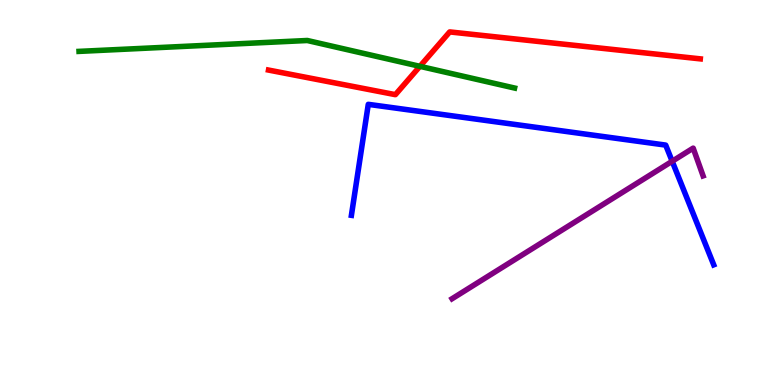[{'lines': ['blue', 'red'], 'intersections': []}, {'lines': ['green', 'red'], 'intersections': [{'x': 5.42, 'y': 8.28}]}, {'lines': ['purple', 'red'], 'intersections': []}, {'lines': ['blue', 'green'], 'intersections': []}, {'lines': ['blue', 'purple'], 'intersections': [{'x': 8.67, 'y': 5.81}]}, {'lines': ['green', 'purple'], 'intersections': []}]